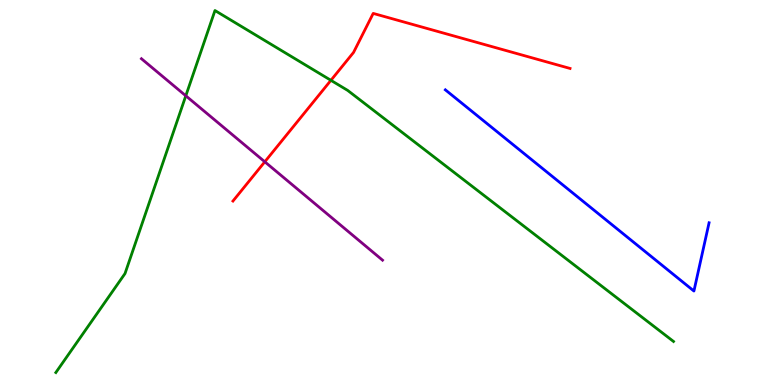[{'lines': ['blue', 'red'], 'intersections': []}, {'lines': ['green', 'red'], 'intersections': [{'x': 4.27, 'y': 7.91}]}, {'lines': ['purple', 'red'], 'intersections': [{'x': 3.42, 'y': 5.8}]}, {'lines': ['blue', 'green'], 'intersections': []}, {'lines': ['blue', 'purple'], 'intersections': []}, {'lines': ['green', 'purple'], 'intersections': [{'x': 2.4, 'y': 7.51}]}]